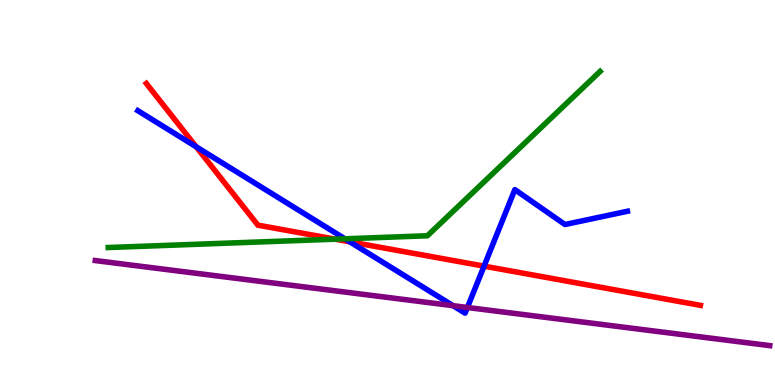[{'lines': ['blue', 'red'], 'intersections': [{'x': 2.53, 'y': 6.19}, {'x': 4.51, 'y': 3.72}, {'x': 6.25, 'y': 3.09}]}, {'lines': ['green', 'red'], 'intersections': [{'x': 4.33, 'y': 3.79}]}, {'lines': ['purple', 'red'], 'intersections': []}, {'lines': ['blue', 'green'], 'intersections': [{'x': 4.45, 'y': 3.8}]}, {'lines': ['blue', 'purple'], 'intersections': [{'x': 5.85, 'y': 2.06}, {'x': 6.03, 'y': 2.01}]}, {'lines': ['green', 'purple'], 'intersections': []}]